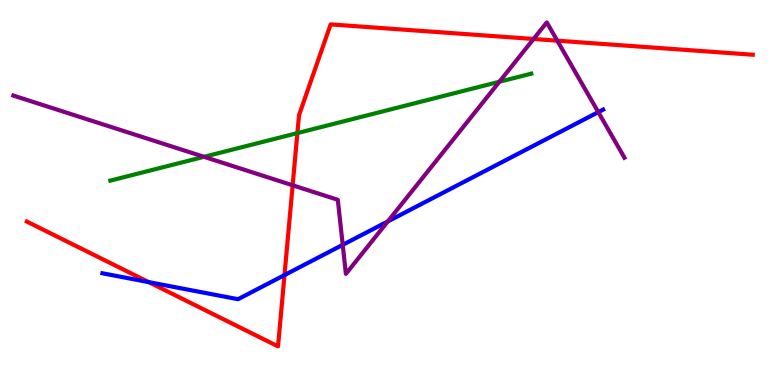[{'lines': ['blue', 'red'], 'intersections': [{'x': 1.92, 'y': 2.67}, {'x': 3.67, 'y': 2.86}]}, {'lines': ['green', 'red'], 'intersections': [{'x': 3.84, 'y': 6.54}]}, {'lines': ['purple', 'red'], 'intersections': [{'x': 3.78, 'y': 5.19}, {'x': 6.88, 'y': 8.99}, {'x': 7.19, 'y': 8.94}]}, {'lines': ['blue', 'green'], 'intersections': []}, {'lines': ['blue', 'purple'], 'intersections': [{'x': 4.42, 'y': 3.64}, {'x': 5.0, 'y': 4.25}, {'x': 7.72, 'y': 7.09}]}, {'lines': ['green', 'purple'], 'intersections': [{'x': 2.63, 'y': 5.93}, {'x': 6.44, 'y': 7.88}]}]